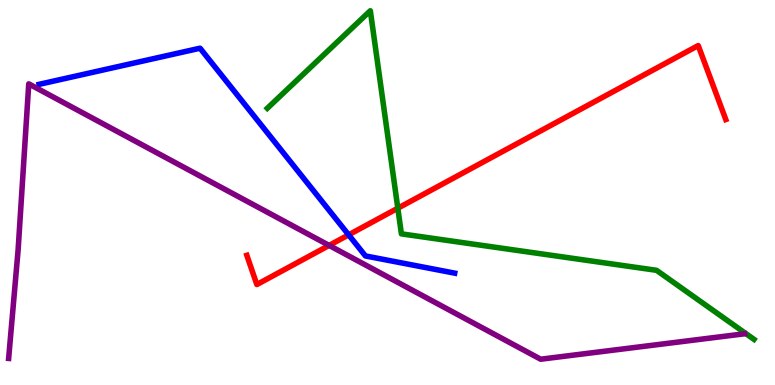[{'lines': ['blue', 'red'], 'intersections': [{'x': 4.5, 'y': 3.9}]}, {'lines': ['green', 'red'], 'intersections': [{'x': 5.13, 'y': 4.59}]}, {'lines': ['purple', 'red'], 'intersections': [{'x': 4.25, 'y': 3.63}]}, {'lines': ['blue', 'green'], 'intersections': []}, {'lines': ['blue', 'purple'], 'intersections': []}, {'lines': ['green', 'purple'], 'intersections': []}]